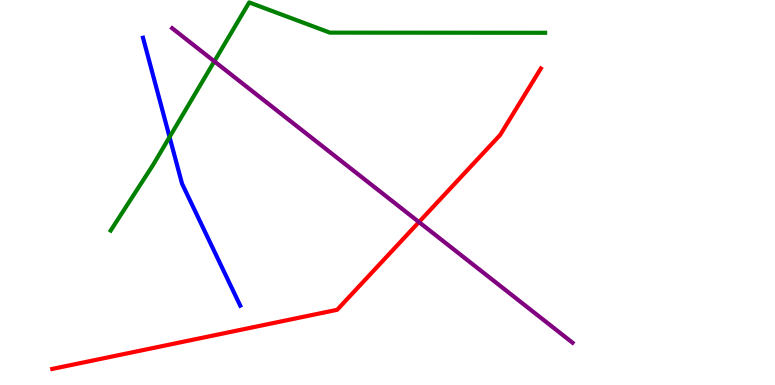[{'lines': ['blue', 'red'], 'intersections': []}, {'lines': ['green', 'red'], 'intersections': []}, {'lines': ['purple', 'red'], 'intersections': [{'x': 5.41, 'y': 4.23}]}, {'lines': ['blue', 'green'], 'intersections': [{'x': 2.19, 'y': 6.44}]}, {'lines': ['blue', 'purple'], 'intersections': []}, {'lines': ['green', 'purple'], 'intersections': [{'x': 2.77, 'y': 8.41}]}]